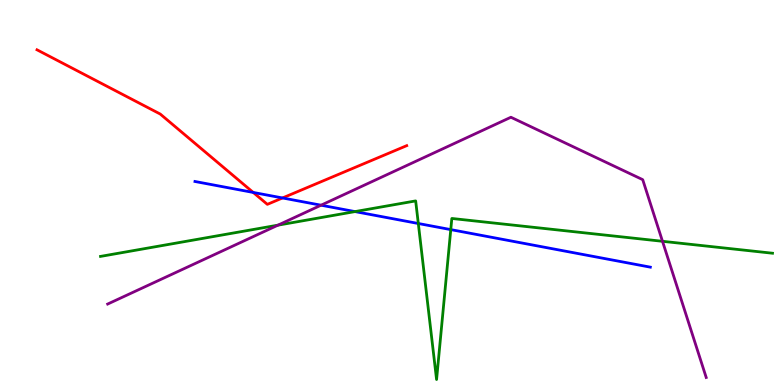[{'lines': ['blue', 'red'], 'intersections': [{'x': 3.27, 'y': 5.0}, {'x': 3.65, 'y': 4.86}]}, {'lines': ['green', 'red'], 'intersections': []}, {'lines': ['purple', 'red'], 'intersections': []}, {'lines': ['blue', 'green'], 'intersections': [{'x': 4.58, 'y': 4.5}, {'x': 5.4, 'y': 4.19}, {'x': 5.82, 'y': 4.04}]}, {'lines': ['blue', 'purple'], 'intersections': [{'x': 4.14, 'y': 4.67}]}, {'lines': ['green', 'purple'], 'intersections': [{'x': 3.59, 'y': 4.15}, {'x': 8.55, 'y': 3.73}]}]